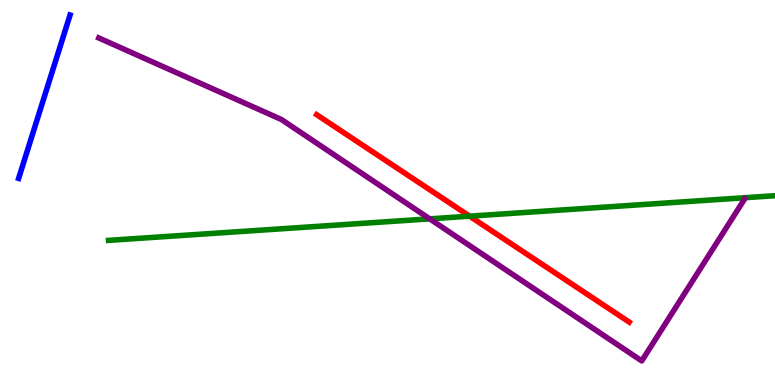[{'lines': ['blue', 'red'], 'intersections': []}, {'lines': ['green', 'red'], 'intersections': [{'x': 6.06, 'y': 4.39}]}, {'lines': ['purple', 'red'], 'intersections': []}, {'lines': ['blue', 'green'], 'intersections': []}, {'lines': ['blue', 'purple'], 'intersections': []}, {'lines': ['green', 'purple'], 'intersections': [{'x': 5.54, 'y': 4.32}]}]